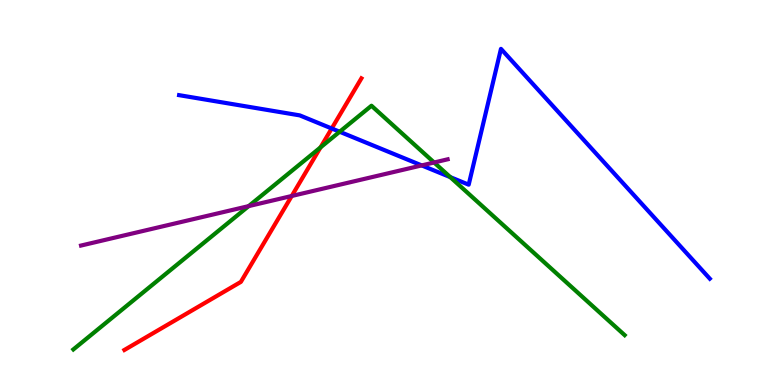[{'lines': ['blue', 'red'], 'intersections': [{'x': 4.28, 'y': 6.66}]}, {'lines': ['green', 'red'], 'intersections': [{'x': 4.14, 'y': 6.17}]}, {'lines': ['purple', 'red'], 'intersections': [{'x': 3.76, 'y': 4.91}]}, {'lines': ['blue', 'green'], 'intersections': [{'x': 4.38, 'y': 6.58}, {'x': 5.81, 'y': 5.4}]}, {'lines': ['blue', 'purple'], 'intersections': [{'x': 5.44, 'y': 5.7}]}, {'lines': ['green', 'purple'], 'intersections': [{'x': 3.21, 'y': 4.65}, {'x': 5.6, 'y': 5.78}]}]